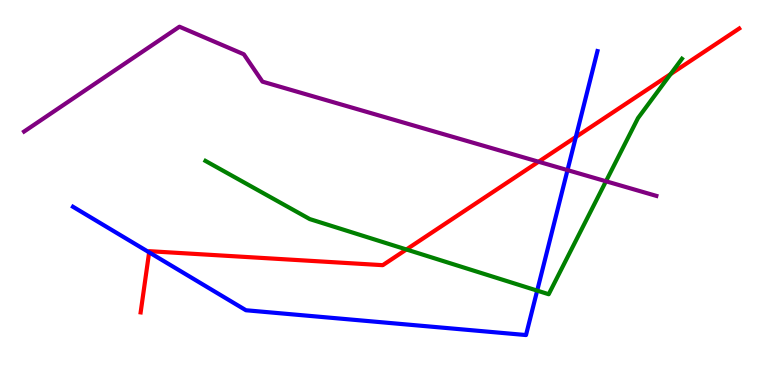[{'lines': ['blue', 'red'], 'intersections': [{'x': 1.92, 'y': 3.45}, {'x': 7.43, 'y': 6.44}]}, {'lines': ['green', 'red'], 'intersections': [{'x': 5.24, 'y': 3.52}, {'x': 8.65, 'y': 8.08}]}, {'lines': ['purple', 'red'], 'intersections': [{'x': 6.95, 'y': 5.8}]}, {'lines': ['blue', 'green'], 'intersections': [{'x': 6.93, 'y': 2.45}]}, {'lines': ['blue', 'purple'], 'intersections': [{'x': 7.32, 'y': 5.58}]}, {'lines': ['green', 'purple'], 'intersections': [{'x': 7.82, 'y': 5.29}]}]